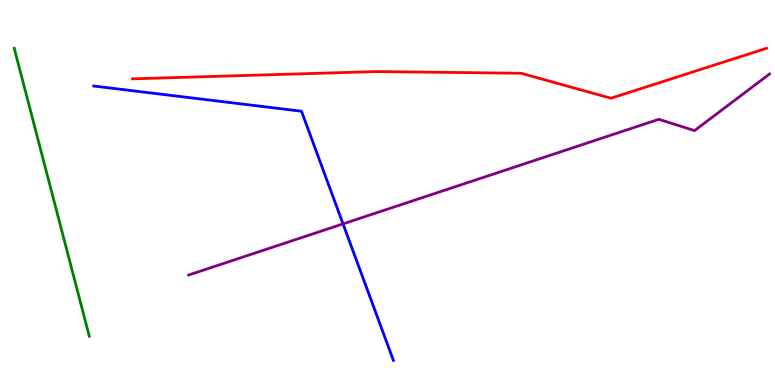[{'lines': ['blue', 'red'], 'intersections': []}, {'lines': ['green', 'red'], 'intersections': []}, {'lines': ['purple', 'red'], 'intersections': []}, {'lines': ['blue', 'green'], 'intersections': []}, {'lines': ['blue', 'purple'], 'intersections': [{'x': 4.43, 'y': 4.18}]}, {'lines': ['green', 'purple'], 'intersections': []}]